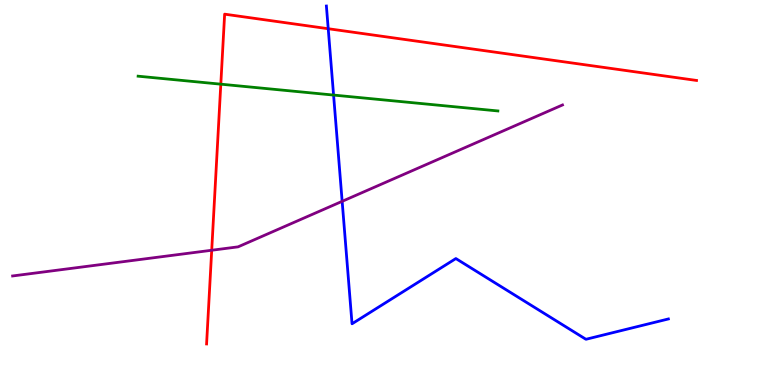[{'lines': ['blue', 'red'], 'intersections': [{'x': 4.24, 'y': 9.25}]}, {'lines': ['green', 'red'], 'intersections': [{'x': 2.85, 'y': 7.81}]}, {'lines': ['purple', 'red'], 'intersections': [{'x': 2.73, 'y': 3.5}]}, {'lines': ['blue', 'green'], 'intersections': [{'x': 4.3, 'y': 7.53}]}, {'lines': ['blue', 'purple'], 'intersections': [{'x': 4.41, 'y': 4.77}]}, {'lines': ['green', 'purple'], 'intersections': []}]